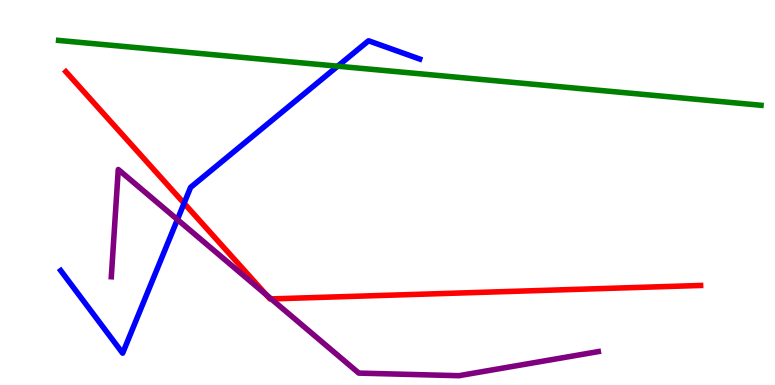[{'lines': ['blue', 'red'], 'intersections': [{'x': 2.38, 'y': 4.72}]}, {'lines': ['green', 'red'], 'intersections': []}, {'lines': ['purple', 'red'], 'intersections': [{'x': 3.43, 'y': 2.35}, {'x': 3.5, 'y': 2.24}]}, {'lines': ['blue', 'green'], 'intersections': [{'x': 4.36, 'y': 8.28}]}, {'lines': ['blue', 'purple'], 'intersections': [{'x': 2.29, 'y': 4.3}]}, {'lines': ['green', 'purple'], 'intersections': []}]